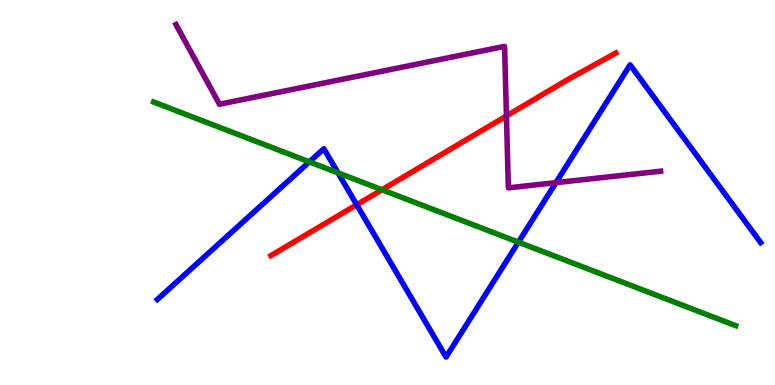[{'lines': ['blue', 'red'], 'intersections': [{'x': 4.6, 'y': 4.68}]}, {'lines': ['green', 'red'], 'intersections': [{'x': 4.93, 'y': 5.07}]}, {'lines': ['purple', 'red'], 'intersections': [{'x': 6.53, 'y': 6.99}]}, {'lines': ['blue', 'green'], 'intersections': [{'x': 3.99, 'y': 5.8}, {'x': 4.36, 'y': 5.51}, {'x': 6.69, 'y': 3.71}]}, {'lines': ['blue', 'purple'], 'intersections': [{'x': 7.17, 'y': 5.26}]}, {'lines': ['green', 'purple'], 'intersections': []}]